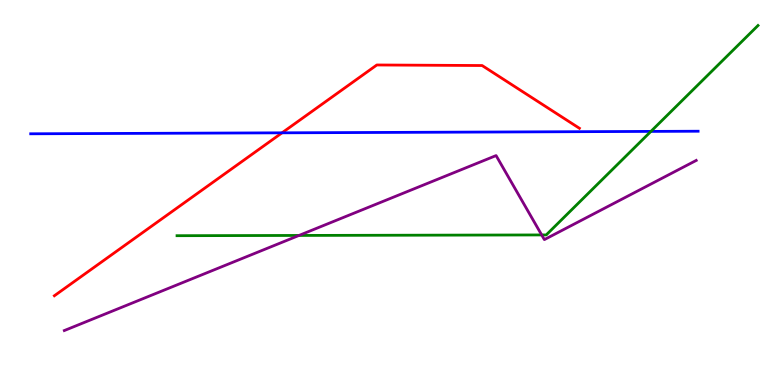[{'lines': ['blue', 'red'], 'intersections': [{'x': 3.64, 'y': 6.55}]}, {'lines': ['green', 'red'], 'intersections': []}, {'lines': ['purple', 'red'], 'intersections': []}, {'lines': ['blue', 'green'], 'intersections': [{'x': 8.4, 'y': 6.59}]}, {'lines': ['blue', 'purple'], 'intersections': []}, {'lines': ['green', 'purple'], 'intersections': [{'x': 3.86, 'y': 3.88}, {'x': 6.99, 'y': 3.9}]}]